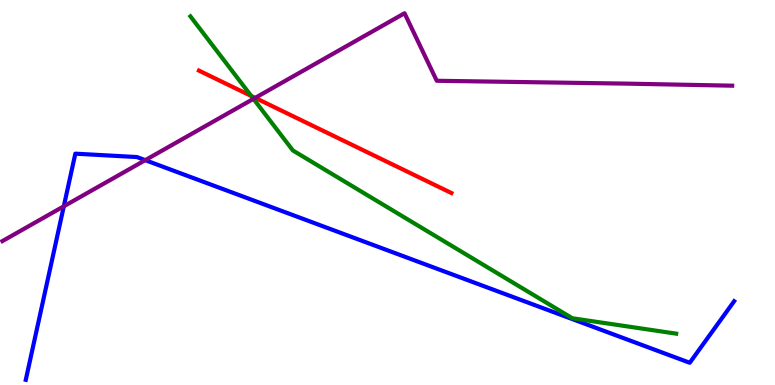[{'lines': ['blue', 'red'], 'intersections': []}, {'lines': ['green', 'red'], 'intersections': [{'x': 3.24, 'y': 7.51}]}, {'lines': ['purple', 'red'], 'intersections': [{'x': 3.29, 'y': 7.46}]}, {'lines': ['blue', 'green'], 'intersections': []}, {'lines': ['blue', 'purple'], 'intersections': [{'x': 0.823, 'y': 4.64}, {'x': 1.87, 'y': 5.84}]}, {'lines': ['green', 'purple'], 'intersections': [{'x': 3.27, 'y': 7.43}]}]